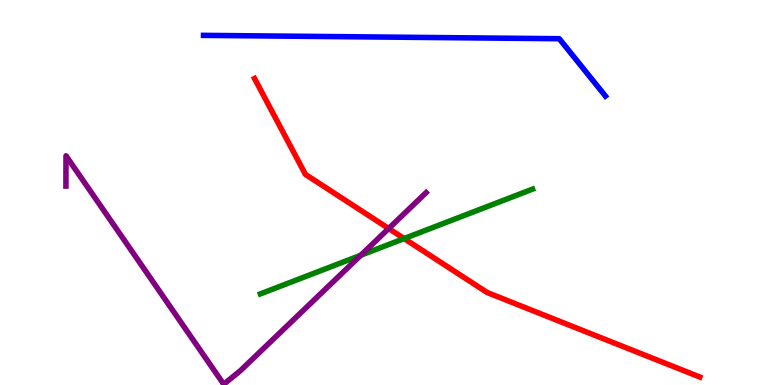[{'lines': ['blue', 'red'], 'intersections': []}, {'lines': ['green', 'red'], 'intersections': [{'x': 5.21, 'y': 3.8}]}, {'lines': ['purple', 'red'], 'intersections': [{'x': 5.02, 'y': 4.06}]}, {'lines': ['blue', 'green'], 'intersections': []}, {'lines': ['blue', 'purple'], 'intersections': []}, {'lines': ['green', 'purple'], 'intersections': [{'x': 4.66, 'y': 3.37}]}]